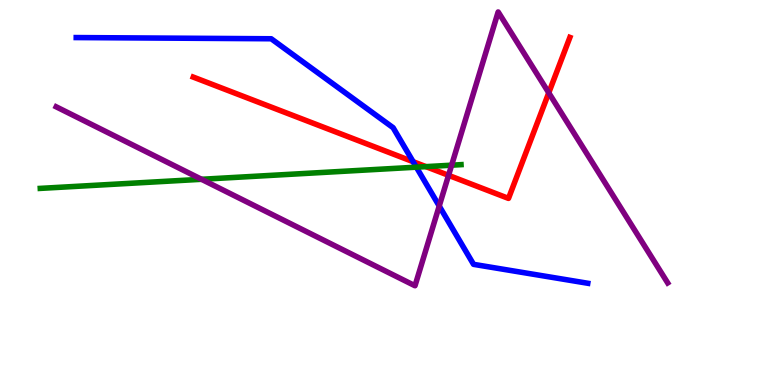[{'lines': ['blue', 'red'], 'intersections': [{'x': 5.33, 'y': 5.8}]}, {'lines': ['green', 'red'], 'intersections': [{'x': 5.5, 'y': 5.67}]}, {'lines': ['purple', 'red'], 'intersections': [{'x': 5.79, 'y': 5.45}, {'x': 7.08, 'y': 7.59}]}, {'lines': ['blue', 'green'], 'intersections': [{'x': 5.37, 'y': 5.66}]}, {'lines': ['blue', 'purple'], 'intersections': [{'x': 5.67, 'y': 4.65}]}, {'lines': ['green', 'purple'], 'intersections': [{'x': 2.6, 'y': 5.34}, {'x': 5.83, 'y': 5.71}]}]